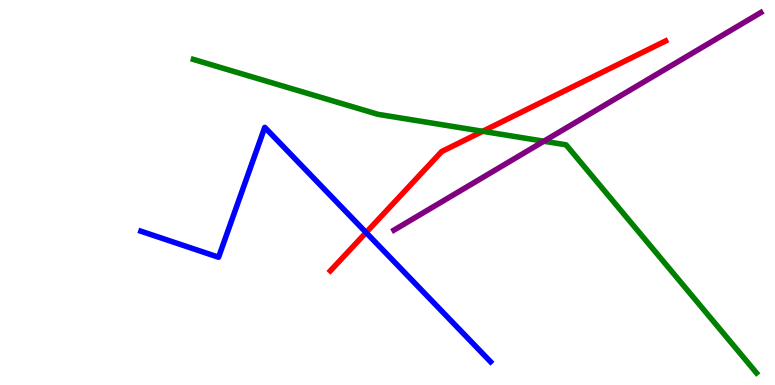[{'lines': ['blue', 'red'], 'intersections': [{'x': 4.72, 'y': 3.96}]}, {'lines': ['green', 'red'], 'intersections': [{'x': 6.23, 'y': 6.59}]}, {'lines': ['purple', 'red'], 'intersections': []}, {'lines': ['blue', 'green'], 'intersections': []}, {'lines': ['blue', 'purple'], 'intersections': []}, {'lines': ['green', 'purple'], 'intersections': [{'x': 7.02, 'y': 6.33}]}]